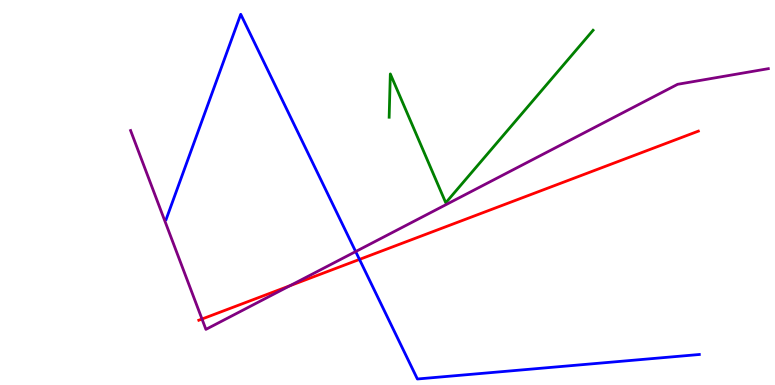[{'lines': ['blue', 'red'], 'intersections': [{'x': 4.64, 'y': 3.26}]}, {'lines': ['green', 'red'], 'intersections': []}, {'lines': ['purple', 'red'], 'intersections': [{'x': 2.61, 'y': 1.71}, {'x': 3.74, 'y': 2.58}]}, {'lines': ['blue', 'green'], 'intersections': []}, {'lines': ['blue', 'purple'], 'intersections': [{'x': 4.59, 'y': 3.47}]}, {'lines': ['green', 'purple'], 'intersections': []}]